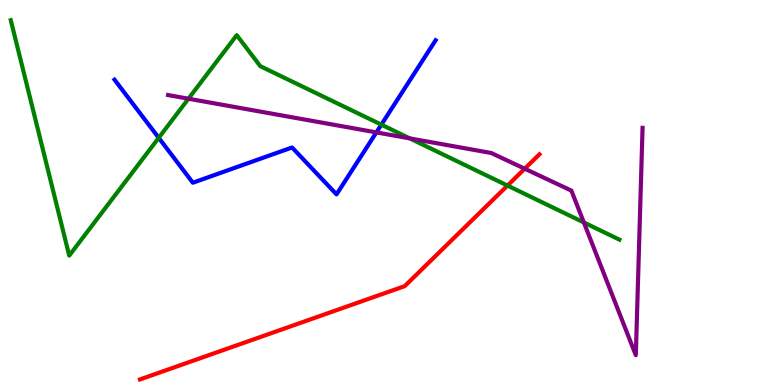[{'lines': ['blue', 'red'], 'intersections': []}, {'lines': ['green', 'red'], 'intersections': [{'x': 6.55, 'y': 5.18}]}, {'lines': ['purple', 'red'], 'intersections': [{'x': 6.77, 'y': 5.62}]}, {'lines': ['blue', 'green'], 'intersections': [{'x': 2.05, 'y': 6.42}, {'x': 4.92, 'y': 6.76}]}, {'lines': ['blue', 'purple'], 'intersections': [{'x': 4.86, 'y': 6.56}]}, {'lines': ['green', 'purple'], 'intersections': [{'x': 2.43, 'y': 7.44}, {'x': 5.29, 'y': 6.41}, {'x': 7.53, 'y': 4.22}]}]